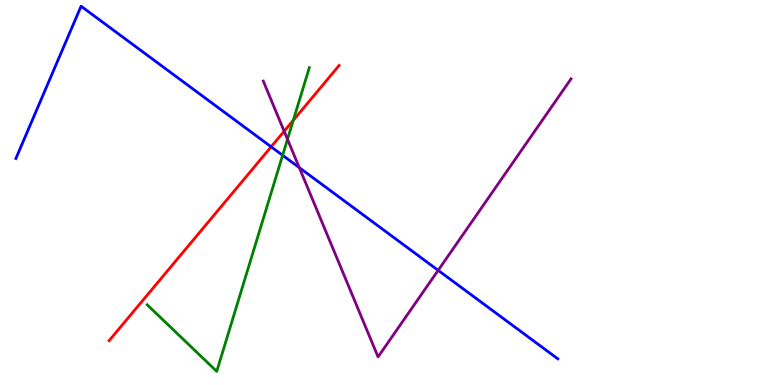[{'lines': ['blue', 'red'], 'intersections': [{'x': 3.5, 'y': 6.19}]}, {'lines': ['green', 'red'], 'intersections': [{'x': 3.78, 'y': 6.87}]}, {'lines': ['purple', 'red'], 'intersections': [{'x': 3.67, 'y': 6.59}]}, {'lines': ['blue', 'green'], 'intersections': [{'x': 3.65, 'y': 5.97}]}, {'lines': ['blue', 'purple'], 'intersections': [{'x': 3.86, 'y': 5.65}, {'x': 5.65, 'y': 2.98}]}, {'lines': ['green', 'purple'], 'intersections': [{'x': 3.71, 'y': 6.38}]}]